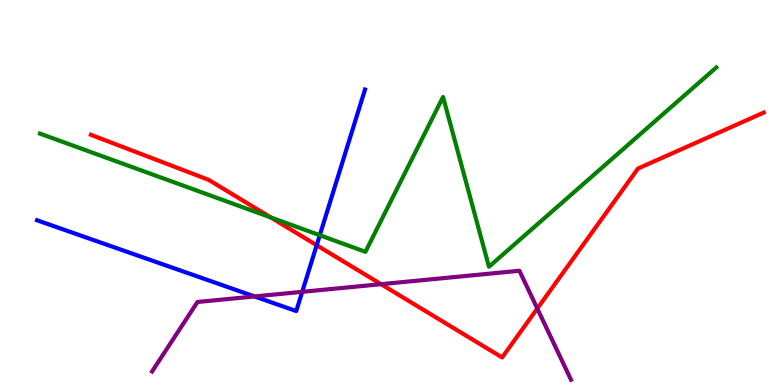[{'lines': ['blue', 'red'], 'intersections': [{'x': 4.09, 'y': 3.63}]}, {'lines': ['green', 'red'], 'intersections': [{'x': 3.49, 'y': 4.35}]}, {'lines': ['purple', 'red'], 'intersections': [{'x': 4.92, 'y': 2.62}, {'x': 6.93, 'y': 1.99}]}, {'lines': ['blue', 'green'], 'intersections': [{'x': 4.13, 'y': 3.89}]}, {'lines': ['blue', 'purple'], 'intersections': [{'x': 3.28, 'y': 2.3}, {'x': 3.9, 'y': 2.42}]}, {'lines': ['green', 'purple'], 'intersections': []}]